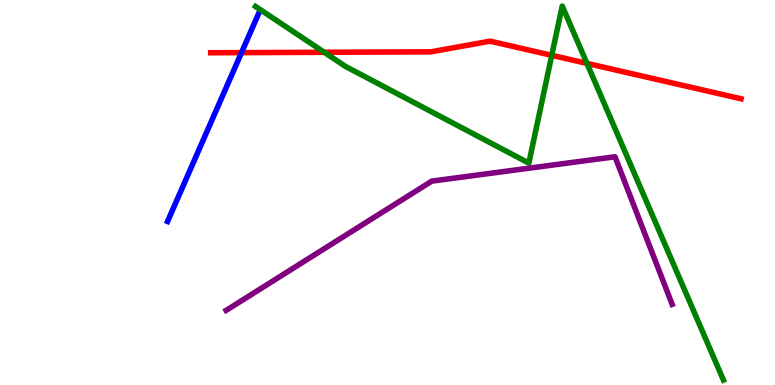[{'lines': ['blue', 'red'], 'intersections': [{'x': 3.12, 'y': 8.63}]}, {'lines': ['green', 'red'], 'intersections': [{'x': 4.18, 'y': 8.64}, {'x': 7.12, 'y': 8.56}, {'x': 7.57, 'y': 8.35}]}, {'lines': ['purple', 'red'], 'intersections': []}, {'lines': ['blue', 'green'], 'intersections': []}, {'lines': ['blue', 'purple'], 'intersections': []}, {'lines': ['green', 'purple'], 'intersections': []}]